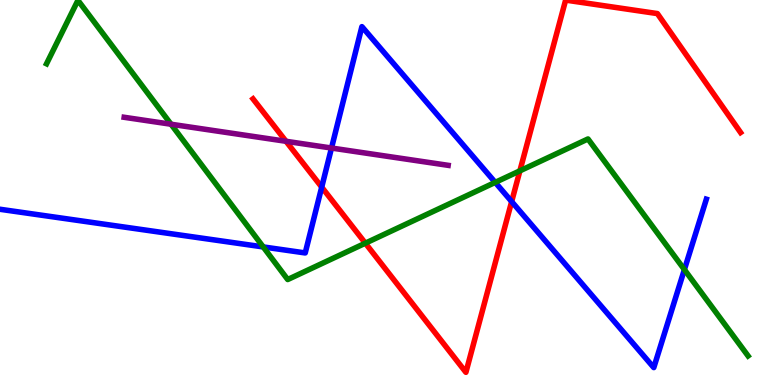[{'lines': ['blue', 'red'], 'intersections': [{'x': 4.15, 'y': 5.14}, {'x': 6.6, 'y': 4.76}]}, {'lines': ['green', 'red'], 'intersections': [{'x': 4.71, 'y': 3.68}, {'x': 6.71, 'y': 5.56}]}, {'lines': ['purple', 'red'], 'intersections': [{'x': 3.69, 'y': 6.33}]}, {'lines': ['blue', 'green'], 'intersections': [{'x': 3.4, 'y': 3.59}, {'x': 6.39, 'y': 5.26}, {'x': 8.83, 'y': 3.0}]}, {'lines': ['blue', 'purple'], 'intersections': [{'x': 4.28, 'y': 6.15}]}, {'lines': ['green', 'purple'], 'intersections': [{'x': 2.21, 'y': 6.77}]}]